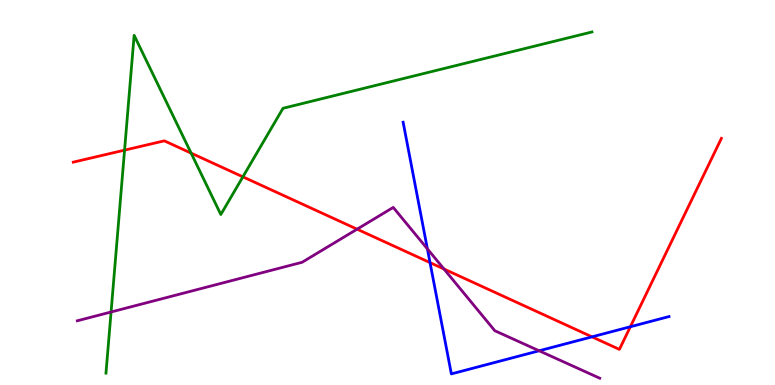[{'lines': ['blue', 'red'], 'intersections': [{'x': 5.55, 'y': 3.18}, {'x': 7.64, 'y': 1.25}, {'x': 8.13, 'y': 1.51}]}, {'lines': ['green', 'red'], 'intersections': [{'x': 1.61, 'y': 6.1}, {'x': 2.47, 'y': 6.02}, {'x': 3.13, 'y': 5.41}]}, {'lines': ['purple', 'red'], 'intersections': [{'x': 4.61, 'y': 4.05}, {'x': 5.73, 'y': 3.01}]}, {'lines': ['blue', 'green'], 'intersections': []}, {'lines': ['blue', 'purple'], 'intersections': [{'x': 5.51, 'y': 3.54}, {'x': 6.96, 'y': 0.889}]}, {'lines': ['green', 'purple'], 'intersections': [{'x': 1.43, 'y': 1.9}]}]